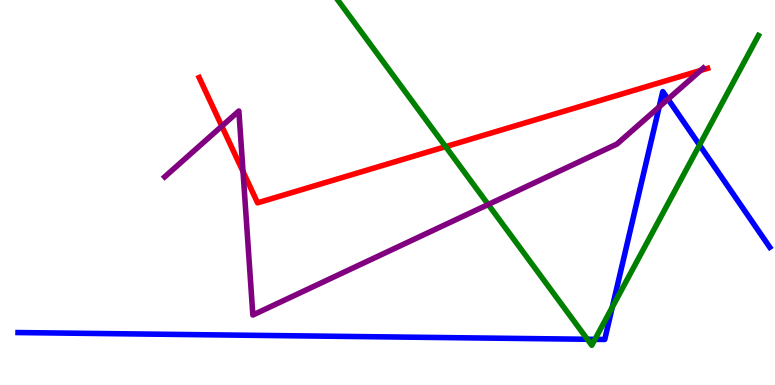[{'lines': ['blue', 'red'], 'intersections': []}, {'lines': ['green', 'red'], 'intersections': [{'x': 5.75, 'y': 6.19}]}, {'lines': ['purple', 'red'], 'intersections': [{'x': 2.86, 'y': 6.72}, {'x': 3.14, 'y': 5.54}, {'x': 9.04, 'y': 8.17}]}, {'lines': ['blue', 'green'], 'intersections': [{'x': 7.58, 'y': 1.19}, {'x': 7.68, 'y': 1.19}, {'x': 7.9, 'y': 2.02}, {'x': 9.03, 'y': 6.23}]}, {'lines': ['blue', 'purple'], 'intersections': [{'x': 8.51, 'y': 7.22}, {'x': 8.62, 'y': 7.42}]}, {'lines': ['green', 'purple'], 'intersections': [{'x': 6.3, 'y': 4.69}]}]